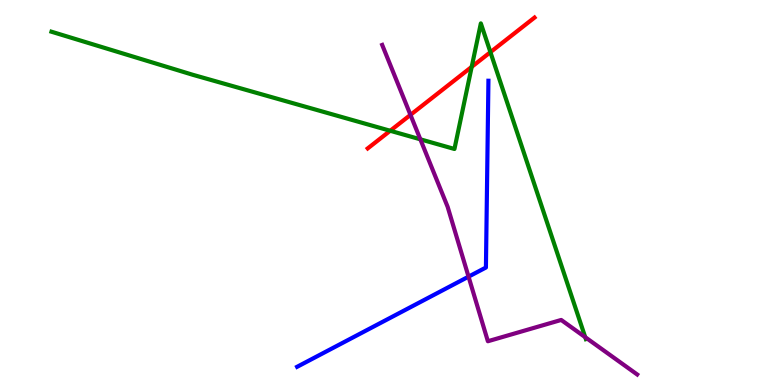[{'lines': ['blue', 'red'], 'intersections': []}, {'lines': ['green', 'red'], 'intersections': [{'x': 5.04, 'y': 6.6}, {'x': 6.09, 'y': 8.26}, {'x': 6.33, 'y': 8.64}]}, {'lines': ['purple', 'red'], 'intersections': [{'x': 5.3, 'y': 7.02}]}, {'lines': ['blue', 'green'], 'intersections': []}, {'lines': ['blue', 'purple'], 'intersections': [{'x': 6.05, 'y': 2.81}]}, {'lines': ['green', 'purple'], 'intersections': [{'x': 5.42, 'y': 6.38}, {'x': 7.55, 'y': 1.24}]}]